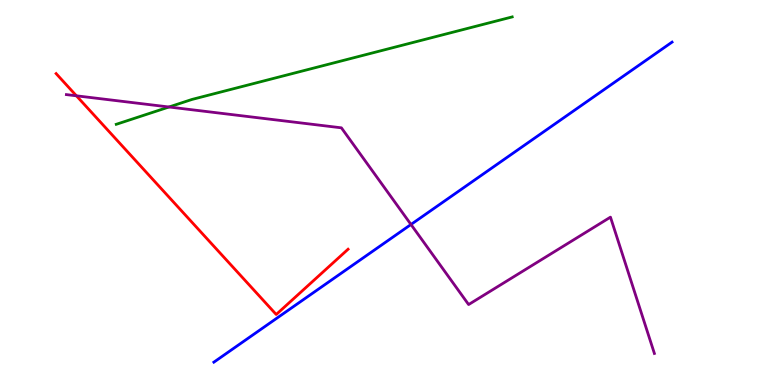[{'lines': ['blue', 'red'], 'intersections': []}, {'lines': ['green', 'red'], 'intersections': []}, {'lines': ['purple', 'red'], 'intersections': [{'x': 0.986, 'y': 7.51}]}, {'lines': ['blue', 'green'], 'intersections': []}, {'lines': ['blue', 'purple'], 'intersections': [{'x': 5.3, 'y': 4.17}]}, {'lines': ['green', 'purple'], 'intersections': [{'x': 2.18, 'y': 7.22}]}]